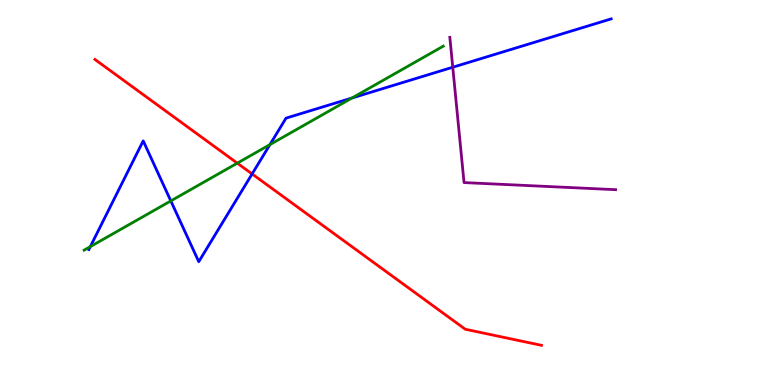[{'lines': ['blue', 'red'], 'intersections': [{'x': 3.25, 'y': 5.48}]}, {'lines': ['green', 'red'], 'intersections': [{'x': 3.06, 'y': 5.76}]}, {'lines': ['purple', 'red'], 'intersections': []}, {'lines': ['blue', 'green'], 'intersections': [{'x': 1.17, 'y': 3.59}, {'x': 2.2, 'y': 4.78}, {'x': 3.48, 'y': 6.24}, {'x': 4.54, 'y': 7.45}]}, {'lines': ['blue', 'purple'], 'intersections': [{'x': 5.84, 'y': 8.25}]}, {'lines': ['green', 'purple'], 'intersections': []}]